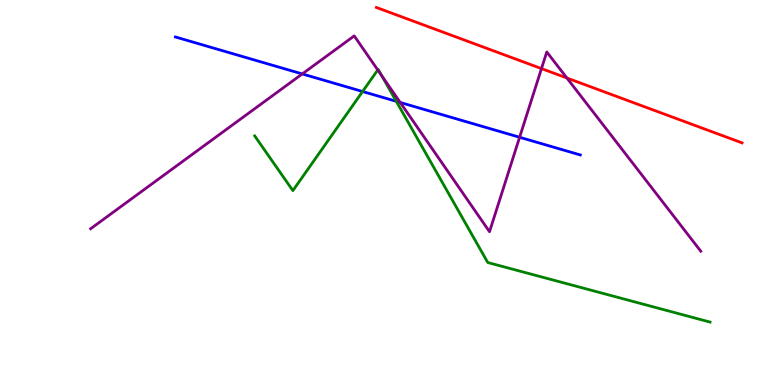[{'lines': ['blue', 'red'], 'intersections': []}, {'lines': ['green', 'red'], 'intersections': []}, {'lines': ['purple', 'red'], 'intersections': [{'x': 6.99, 'y': 8.22}, {'x': 7.31, 'y': 7.97}]}, {'lines': ['blue', 'green'], 'intersections': [{'x': 4.68, 'y': 7.62}, {'x': 5.11, 'y': 7.37}]}, {'lines': ['blue', 'purple'], 'intersections': [{'x': 3.9, 'y': 8.08}, {'x': 5.16, 'y': 7.34}, {'x': 6.7, 'y': 6.43}]}, {'lines': ['green', 'purple'], 'intersections': [{'x': 4.87, 'y': 8.18}, {'x': 4.93, 'y': 8.03}]}]